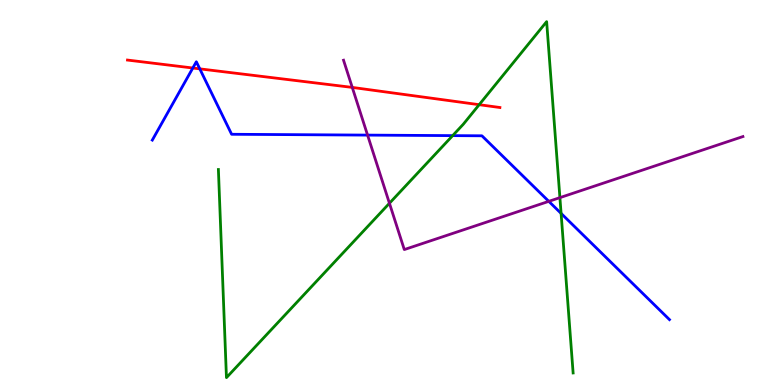[{'lines': ['blue', 'red'], 'intersections': [{'x': 2.49, 'y': 8.23}, {'x': 2.58, 'y': 8.21}]}, {'lines': ['green', 'red'], 'intersections': [{'x': 6.18, 'y': 7.28}]}, {'lines': ['purple', 'red'], 'intersections': [{'x': 4.55, 'y': 7.73}]}, {'lines': ['blue', 'green'], 'intersections': [{'x': 5.84, 'y': 6.48}, {'x': 7.24, 'y': 4.46}]}, {'lines': ['blue', 'purple'], 'intersections': [{'x': 4.74, 'y': 6.49}, {'x': 7.08, 'y': 4.77}]}, {'lines': ['green', 'purple'], 'intersections': [{'x': 5.03, 'y': 4.72}, {'x': 7.22, 'y': 4.87}]}]